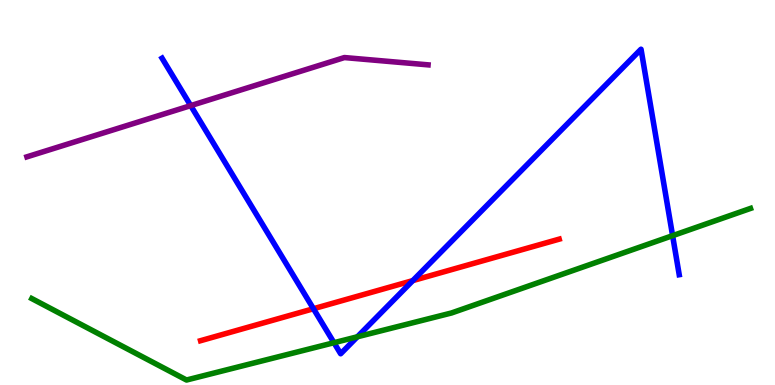[{'lines': ['blue', 'red'], 'intersections': [{'x': 4.04, 'y': 1.98}, {'x': 5.33, 'y': 2.71}]}, {'lines': ['green', 'red'], 'intersections': []}, {'lines': ['purple', 'red'], 'intersections': []}, {'lines': ['blue', 'green'], 'intersections': [{'x': 4.31, 'y': 1.1}, {'x': 4.61, 'y': 1.25}, {'x': 8.68, 'y': 3.88}]}, {'lines': ['blue', 'purple'], 'intersections': [{'x': 2.46, 'y': 7.26}]}, {'lines': ['green', 'purple'], 'intersections': []}]